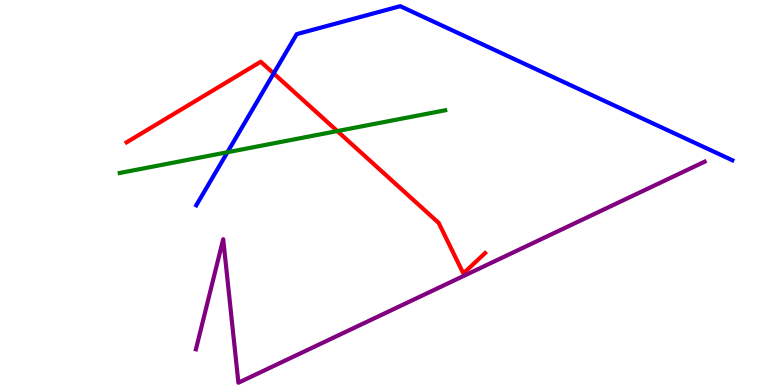[{'lines': ['blue', 'red'], 'intersections': [{'x': 3.53, 'y': 8.09}]}, {'lines': ['green', 'red'], 'intersections': [{'x': 4.35, 'y': 6.6}]}, {'lines': ['purple', 'red'], 'intersections': []}, {'lines': ['blue', 'green'], 'intersections': [{'x': 2.93, 'y': 6.05}]}, {'lines': ['blue', 'purple'], 'intersections': []}, {'lines': ['green', 'purple'], 'intersections': []}]